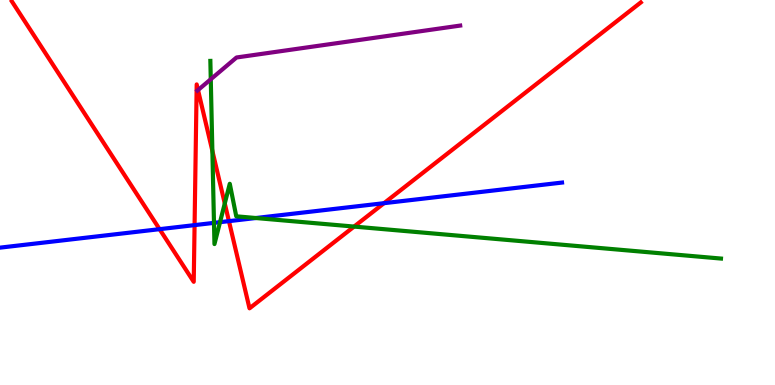[{'lines': ['blue', 'red'], 'intersections': [{'x': 2.06, 'y': 4.05}, {'x': 2.51, 'y': 4.15}, {'x': 2.95, 'y': 4.26}, {'x': 4.96, 'y': 4.72}]}, {'lines': ['green', 'red'], 'intersections': [{'x': 2.74, 'y': 6.08}, {'x': 2.9, 'y': 4.71}, {'x': 4.57, 'y': 4.11}]}, {'lines': ['purple', 'red'], 'intersections': [{'x': 2.56, 'y': 7.66}]}, {'lines': ['blue', 'green'], 'intersections': [{'x': 2.76, 'y': 4.21}, {'x': 2.84, 'y': 4.23}, {'x': 3.3, 'y': 4.34}]}, {'lines': ['blue', 'purple'], 'intersections': []}, {'lines': ['green', 'purple'], 'intersections': [{'x': 2.72, 'y': 7.94}]}]